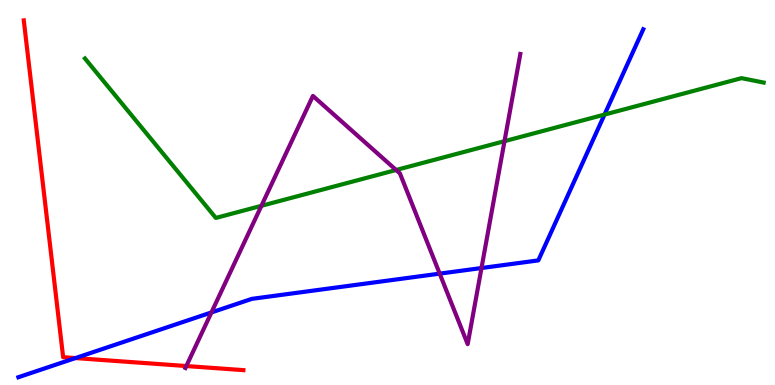[{'lines': ['blue', 'red'], 'intersections': [{'x': 0.974, 'y': 0.7}]}, {'lines': ['green', 'red'], 'intersections': []}, {'lines': ['purple', 'red'], 'intersections': [{'x': 2.4, 'y': 0.493}]}, {'lines': ['blue', 'green'], 'intersections': [{'x': 7.8, 'y': 7.02}]}, {'lines': ['blue', 'purple'], 'intersections': [{'x': 2.73, 'y': 1.88}, {'x': 5.67, 'y': 2.89}, {'x': 6.21, 'y': 3.04}]}, {'lines': ['green', 'purple'], 'intersections': [{'x': 3.37, 'y': 4.65}, {'x': 5.11, 'y': 5.58}, {'x': 6.51, 'y': 6.33}]}]